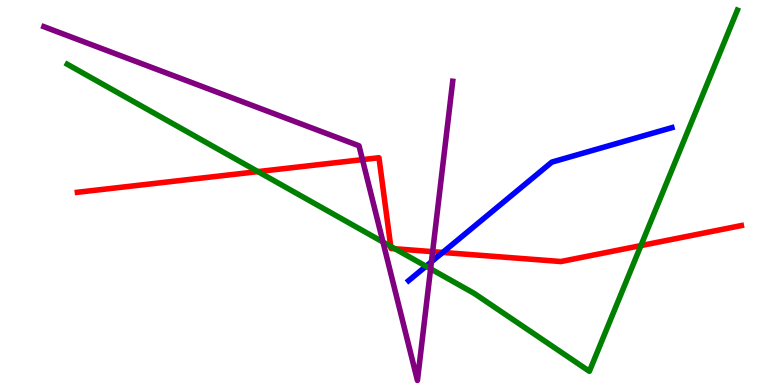[{'lines': ['blue', 'red'], 'intersections': [{'x': 5.71, 'y': 3.44}]}, {'lines': ['green', 'red'], 'intersections': [{'x': 3.33, 'y': 5.54}, {'x': 5.04, 'y': 3.6}, {'x': 5.1, 'y': 3.54}, {'x': 8.27, 'y': 3.62}]}, {'lines': ['purple', 'red'], 'intersections': [{'x': 4.68, 'y': 5.85}, {'x': 5.58, 'y': 3.46}]}, {'lines': ['blue', 'green'], 'intersections': [{'x': 5.5, 'y': 3.08}]}, {'lines': ['blue', 'purple'], 'intersections': [{'x': 5.57, 'y': 3.2}]}, {'lines': ['green', 'purple'], 'intersections': [{'x': 4.94, 'y': 3.71}, {'x': 5.56, 'y': 3.02}]}]